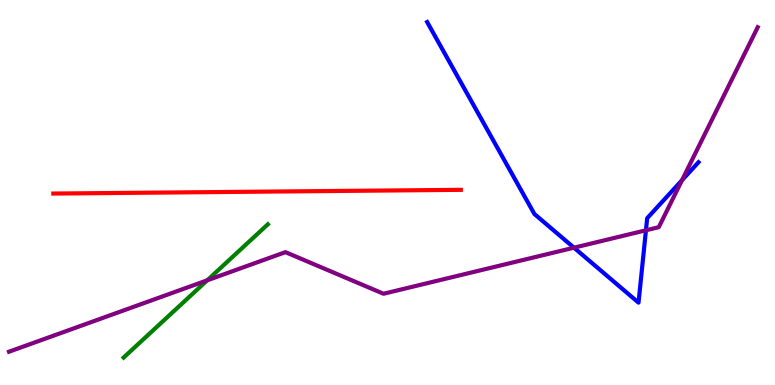[{'lines': ['blue', 'red'], 'intersections': []}, {'lines': ['green', 'red'], 'intersections': []}, {'lines': ['purple', 'red'], 'intersections': []}, {'lines': ['blue', 'green'], 'intersections': []}, {'lines': ['blue', 'purple'], 'intersections': [{'x': 7.41, 'y': 3.57}, {'x': 8.33, 'y': 4.02}, {'x': 8.8, 'y': 5.32}]}, {'lines': ['green', 'purple'], 'intersections': [{'x': 2.67, 'y': 2.72}]}]